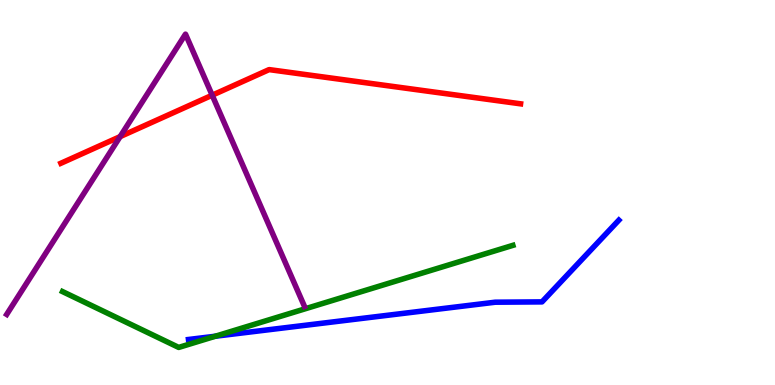[{'lines': ['blue', 'red'], 'intersections': []}, {'lines': ['green', 'red'], 'intersections': []}, {'lines': ['purple', 'red'], 'intersections': [{'x': 1.55, 'y': 6.45}, {'x': 2.74, 'y': 7.53}]}, {'lines': ['blue', 'green'], 'intersections': [{'x': 2.78, 'y': 1.27}]}, {'lines': ['blue', 'purple'], 'intersections': []}, {'lines': ['green', 'purple'], 'intersections': []}]